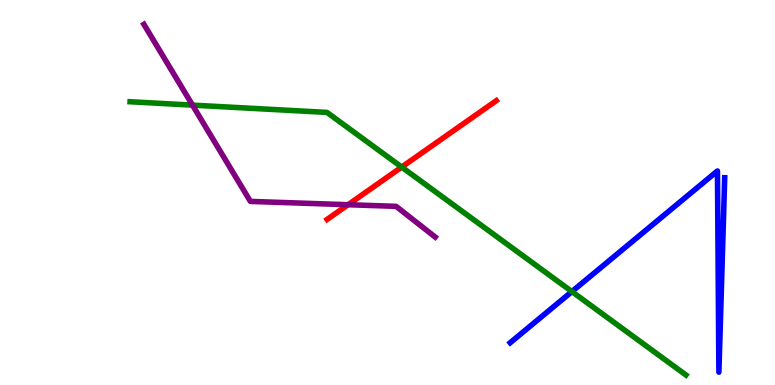[{'lines': ['blue', 'red'], 'intersections': []}, {'lines': ['green', 'red'], 'intersections': [{'x': 5.18, 'y': 5.66}]}, {'lines': ['purple', 'red'], 'intersections': [{'x': 4.49, 'y': 4.68}]}, {'lines': ['blue', 'green'], 'intersections': [{'x': 7.38, 'y': 2.43}]}, {'lines': ['blue', 'purple'], 'intersections': []}, {'lines': ['green', 'purple'], 'intersections': [{'x': 2.48, 'y': 7.27}]}]